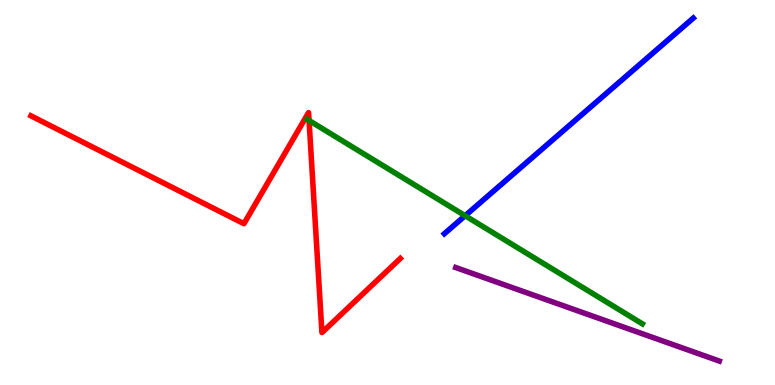[{'lines': ['blue', 'red'], 'intersections': []}, {'lines': ['green', 'red'], 'intersections': [{'x': 3.99, 'y': 6.87}]}, {'lines': ['purple', 'red'], 'intersections': []}, {'lines': ['blue', 'green'], 'intersections': [{'x': 6.0, 'y': 4.4}]}, {'lines': ['blue', 'purple'], 'intersections': []}, {'lines': ['green', 'purple'], 'intersections': []}]